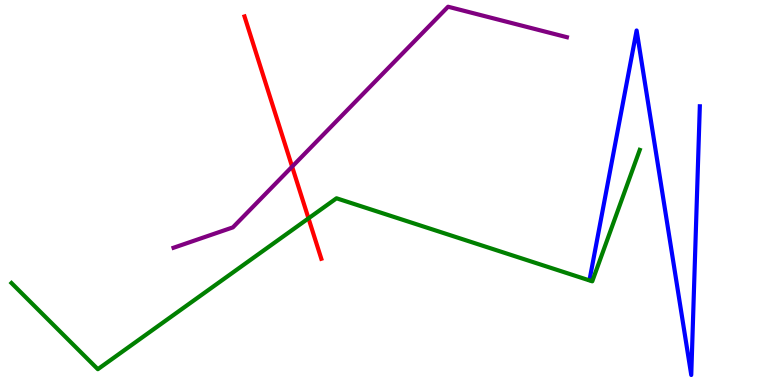[{'lines': ['blue', 'red'], 'intersections': []}, {'lines': ['green', 'red'], 'intersections': [{'x': 3.98, 'y': 4.33}]}, {'lines': ['purple', 'red'], 'intersections': [{'x': 3.77, 'y': 5.67}]}, {'lines': ['blue', 'green'], 'intersections': []}, {'lines': ['blue', 'purple'], 'intersections': []}, {'lines': ['green', 'purple'], 'intersections': []}]